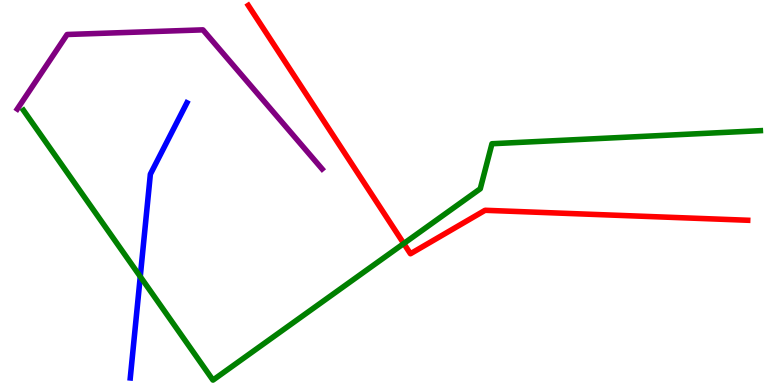[{'lines': ['blue', 'red'], 'intersections': []}, {'lines': ['green', 'red'], 'intersections': [{'x': 5.21, 'y': 3.67}]}, {'lines': ['purple', 'red'], 'intersections': []}, {'lines': ['blue', 'green'], 'intersections': [{'x': 1.81, 'y': 2.82}]}, {'lines': ['blue', 'purple'], 'intersections': []}, {'lines': ['green', 'purple'], 'intersections': []}]